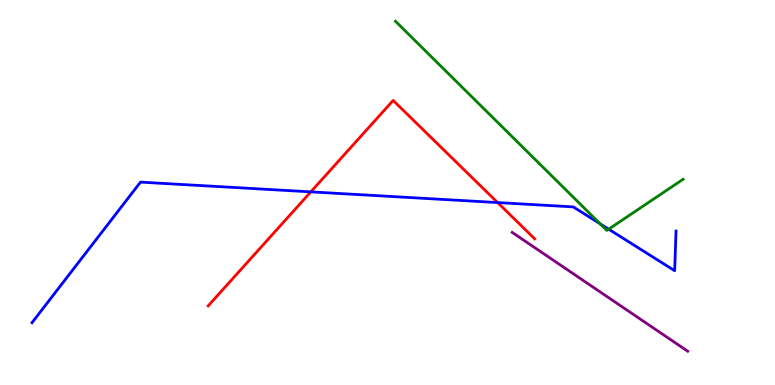[{'lines': ['blue', 'red'], 'intersections': [{'x': 4.01, 'y': 5.02}, {'x': 6.42, 'y': 4.74}]}, {'lines': ['green', 'red'], 'intersections': []}, {'lines': ['purple', 'red'], 'intersections': []}, {'lines': ['blue', 'green'], 'intersections': [{'x': 7.74, 'y': 4.19}, {'x': 7.85, 'y': 4.05}]}, {'lines': ['blue', 'purple'], 'intersections': []}, {'lines': ['green', 'purple'], 'intersections': []}]